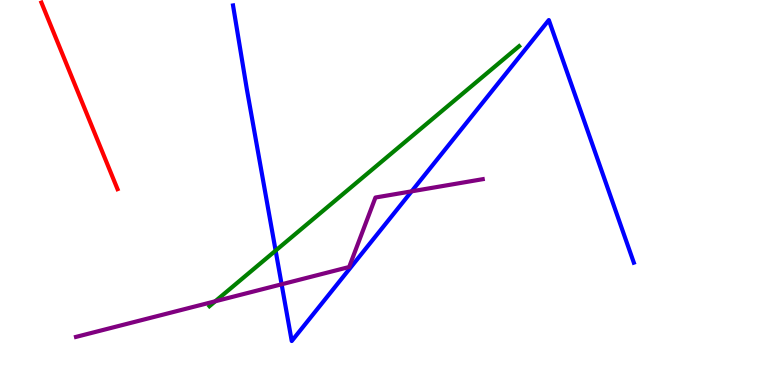[{'lines': ['blue', 'red'], 'intersections': []}, {'lines': ['green', 'red'], 'intersections': []}, {'lines': ['purple', 'red'], 'intersections': []}, {'lines': ['blue', 'green'], 'intersections': [{'x': 3.56, 'y': 3.49}]}, {'lines': ['blue', 'purple'], 'intersections': [{'x': 3.63, 'y': 2.62}, {'x': 5.31, 'y': 5.03}]}, {'lines': ['green', 'purple'], 'intersections': [{'x': 2.78, 'y': 2.17}]}]